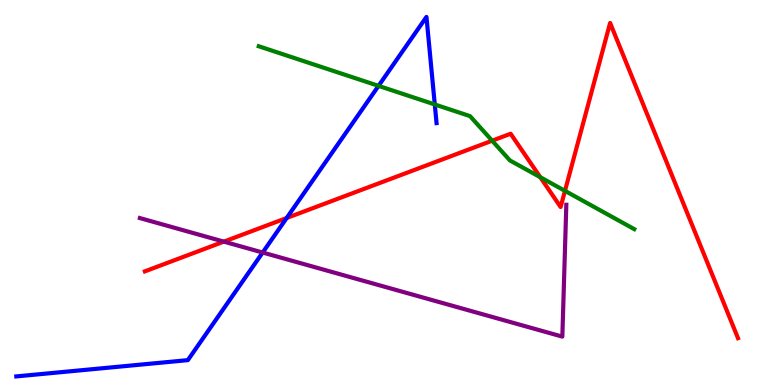[{'lines': ['blue', 'red'], 'intersections': [{'x': 3.7, 'y': 4.34}]}, {'lines': ['green', 'red'], 'intersections': [{'x': 6.35, 'y': 6.35}, {'x': 6.97, 'y': 5.4}, {'x': 7.29, 'y': 5.04}]}, {'lines': ['purple', 'red'], 'intersections': [{'x': 2.89, 'y': 3.72}]}, {'lines': ['blue', 'green'], 'intersections': [{'x': 4.88, 'y': 7.77}, {'x': 5.61, 'y': 7.29}]}, {'lines': ['blue', 'purple'], 'intersections': [{'x': 3.39, 'y': 3.44}]}, {'lines': ['green', 'purple'], 'intersections': []}]